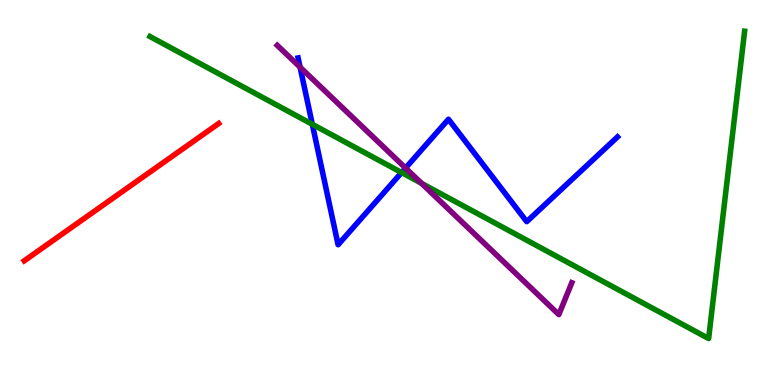[{'lines': ['blue', 'red'], 'intersections': []}, {'lines': ['green', 'red'], 'intersections': []}, {'lines': ['purple', 'red'], 'intersections': []}, {'lines': ['blue', 'green'], 'intersections': [{'x': 4.03, 'y': 6.77}, {'x': 5.18, 'y': 5.52}]}, {'lines': ['blue', 'purple'], 'intersections': [{'x': 3.87, 'y': 8.25}, {'x': 5.23, 'y': 5.64}]}, {'lines': ['green', 'purple'], 'intersections': [{'x': 5.44, 'y': 5.24}]}]